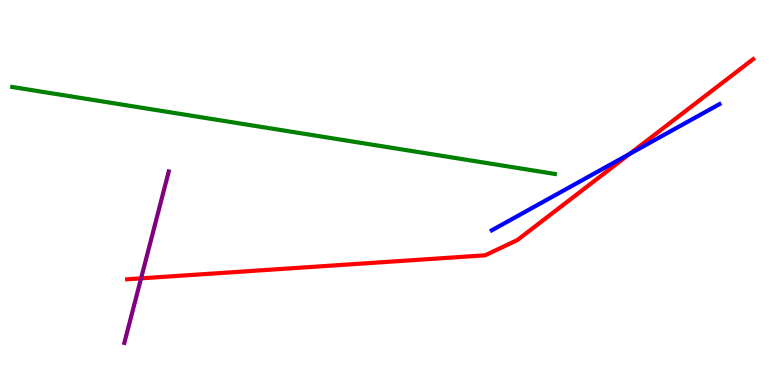[{'lines': ['blue', 'red'], 'intersections': [{'x': 8.12, 'y': 6.0}]}, {'lines': ['green', 'red'], 'intersections': []}, {'lines': ['purple', 'red'], 'intersections': [{'x': 1.82, 'y': 2.77}]}, {'lines': ['blue', 'green'], 'intersections': []}, {'lines': ['blue', 'purple'], 'intersections': []}, {'lines': ['green', 'purple'], 'intersections': []}]